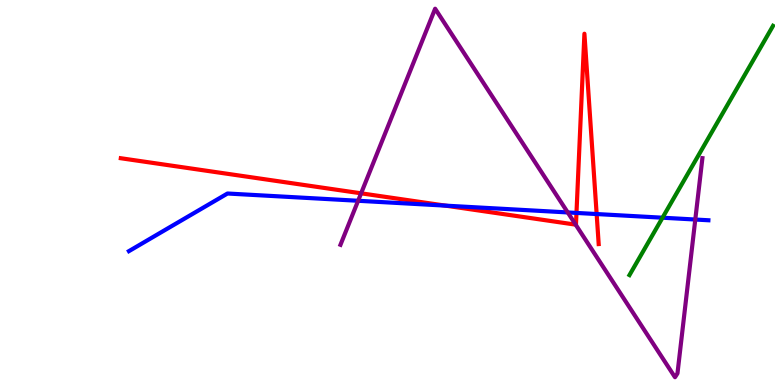[{'lines': ['blue', 'red'], 'intersections': [{'x': 5.75, 'y': 4.66}, {'x': 7.44, 'y': 4.47}, {'x': 7.7, 'y': 4.44}]}, {'lines': ['green', 'red'], 'intersections': []}, {'lines': ['purple', 'red'], 'intersections': [{'x': 4.66, 'y': 4.98}, {'x': 7.43, 'y': 4.17}]}, {'lines': ['blue', 'green'], 'intersections': [{'x': 8.55, 'y': 4.35}]}, {'lines': ['blue', 'purple'], 'intersections': [{'x': 4.62, 'y': 4.79}, {'x': 7.33, 'y': 4.48}, {'x': 8.97, 'y': 4.3}]}, {'lines': ['green', 'purple'], 'intersections': []}]